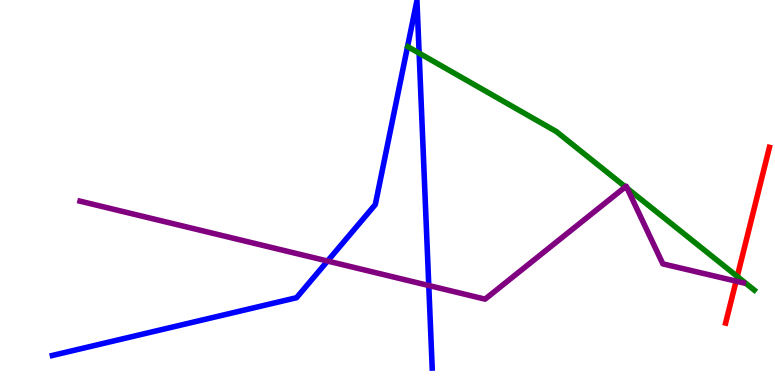[{'lines': ['blue', 'red'], 'intersections': []}, {'lines': ['green', 'red'], 'intersections': [{'x': 9.51, 'y': 2.82}]}, {'lines': ['purple', 'red'], 'intersections': [{'x': 9.5, 'y': 2.7}]}, {'lines': ['blue', 'green'], 'intersections': [{'x': 5.41, 'y': 8.62}]}, {'lines': ['blue', 'purple'], 'intersections': [{'x': 4.23, 'y': 3.22}, {'x': 5.53, 'y': 2.58}]}, {'lines': ['green', 'purple'], 'intersections': [{'x': 8.07, 'y': 5.15}, {'x': 8.09, 'y': 5.11}]}]